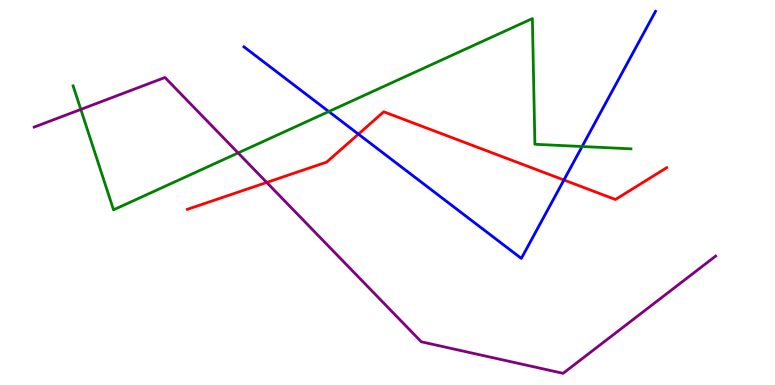[{'lines': ['blue', 'red'], 'intersections': [{'x': 4.62, 'y': 6.52}, {'x': 7.28, 'y': 5.32}]}, {'lines': ['green', 'red'], 'intersections': []}, {'lines': ['purple', 'red'], 'intersections': [{'x': 3.44, 'y': 5.26}]}, {'lines': ['blue', 'green'], 'intersections': [{'x': 4.24, 'y': 7.1}, {'x': 7.51, 'y': 6.19}]}, {'lines': ['blue', 'purple'], 'intersections': []}, {'lines': ['green', 'purple'], 'intersections': [{'x': 1.04, 'y': 7.16}, {'x': 3.07, 'y': 6.03}]}]